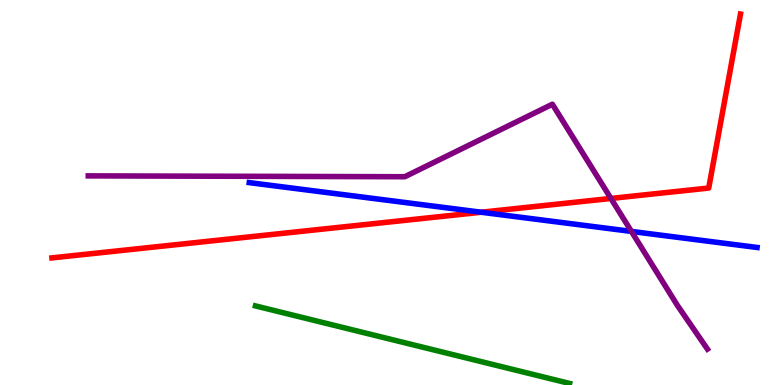[{'lines': ['blue', 'red'], 'intersections': [{'x': 6.21, 'y': 4.49}]}, {'lines': ['green', 'red'], 'intersections': []}, {'lines': ['purple', 'red'], 'intersections': [{'x': 7.88, 'y': 4.85}]}, {'lines': ['blue', 'green'], 'intersections': []}, {'lines': ['blue', 'purple'], 'intersections': [{'x': 8.15, 'y': 3.99}]}, {'lines': ['green', 'purple'], 'intersections': []}]